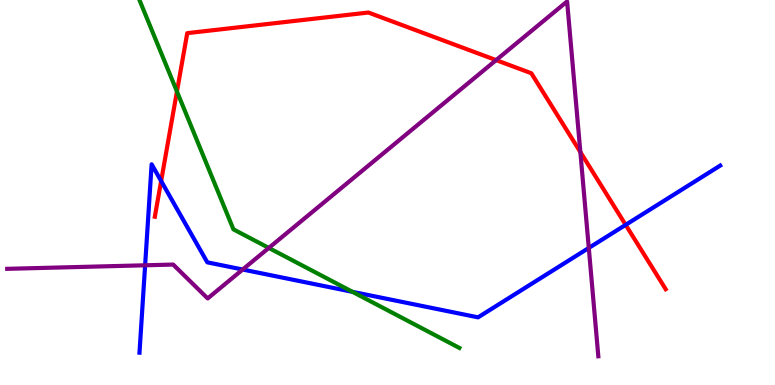[{'lines': ['blue', 'red'], 'intersections': [{'x': 2.08, 'y': 5.3}, {'x': 8.07, 'y': 4.16}]}, {'lines': ['green', 'red'], 'intersections': [{'x': 2.28, 'y': 7.62}]}, {'lines': ['purple', 'red'], 'intersections': [{'x': 6.4, 'y': 8.44}, {'x': 7.49, 'y': 6.05}]}, {'lines': ['blue', 'green'], 'intersections': [{'x': 4.55, 'y': 2.42}]}, {'lines': ['blue', 'purple'], 'intersections': [{'x': 1.87, 'y': 3.11}, {'x': 3.13, 'y': 3.0}, {'x': 7.6, 'y': 3.56}]}, {'lines': ['green', 'purple'], 'intersections': [{'x': 3.47, 'y': 3.56}]}]